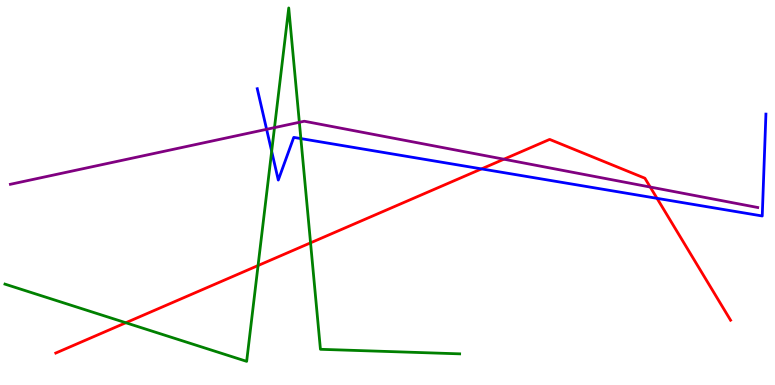[{'lines': ['blue', 'red'], 'intersections': [{'x': 6.21, 'y': 5.61}, {'x': 8.48, 'y': 4.85}]}, {'lines': ['green', 'red'], 'intersections': [{'x': 1.62, 'y': 1.62}, {'x': 3.33, 'y': 3.1}, {'x': 4.01, 'y': 3.69}]}, {'lines': ['purple', 'red'], 'intersections': [{'x': 6.5, 'y': 5.86}, {'x': 8.39, 'y': 5.14}]}, {'lines': ['blue', 'green'], 'intersections': [{'x': 3.51, 'y': 6.07}, {'x': 3.88, 'y': 6.4}]}, {'lines': ['blue', 'purple'], 'intersections': [{'x': 3.44, 'y': 6.64}]}, {'lines': ['green', 'purple'], 'intersections': [{'x': 3.54, 'y': 6.69}, {'x': 3.86, 'y': 6.82}]}]